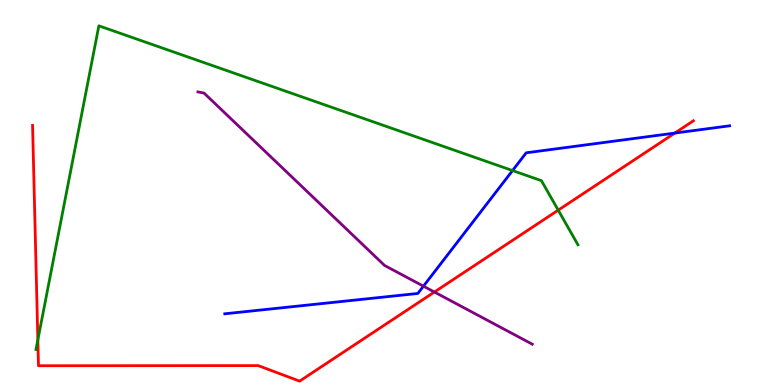[{'lines': ['blue', 'red'], 'intersections': [{'x': 8.71, 'y': 6.54}]}, {'lines': ['green', 'red'], 'intersections': [{'x': 0.488, 'y': 1.17}, {'x': 7.2, 'y': 4.54}]}, {'lines': ['purple', 'red'], 'intersections': [{'x': 5.61, 'y': 2.42}]}, {'lines': ['blue', 'green'], 'intersections': [{'x': 6.61, 'y': 5.57}]}, {'lines': ['blue', 'purple'], 'intersections': [{'x': 5.46, 'y': 2.57}]}, {'lines': ['green', 'purple'], 'intersections': []}]